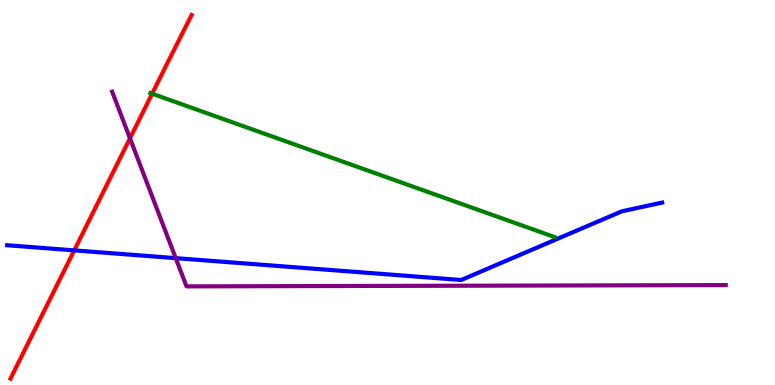[{'lines': ['blue', 'red'], 'intersections': [{'x': 0.958, 'y': 3.5}]}, {'lines': ['green', 'red'], 'intersections': [{'x': 1.96, 'y': 7.57}]}, {'lines': ['purple', 'red'], 'intersections': [{'x': 1.68, 'y': 6.41}]}, {'lines': ['blue', 'green'], 'intersections': []}, {'lines': ['blue', 'purple'], 'intersections': [{'x': 2.27, 'y': 3.3}]}, {'lines': ['green', 'purple'], 'intersections': []}]